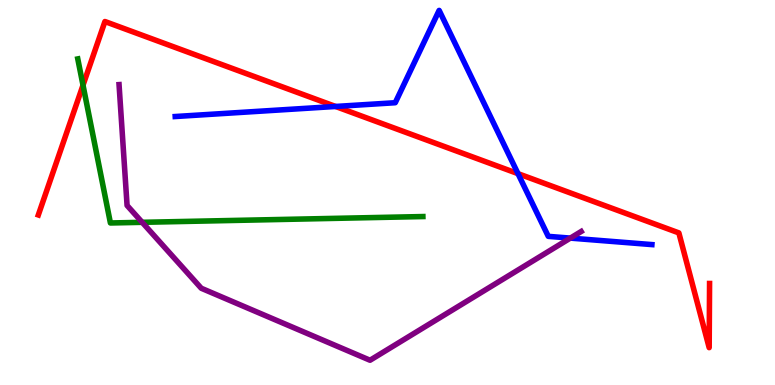[{'lines': ['blue', 'red'], 'intersections': [{'x': 4.33, 'y': 7.23}, {'x': 6.68, 'y': 5.49}]}, {'lines': ['green', 'red'], 'intersections': [{'x': 1.07, 'y': 7.79}]}, {'lines': ['purple', 'red'], 'intersections': []}, {'lines': ['blue', 'green'], 'intersections': []}, {'lines': ['blue', 'purple'], 'intersections': [{'x': 7.36, 'y': 3.82}]}, {'lines': ['green', 'purple'], 'intersections': [{'x': 1.83, 'y': 4.23}]}]